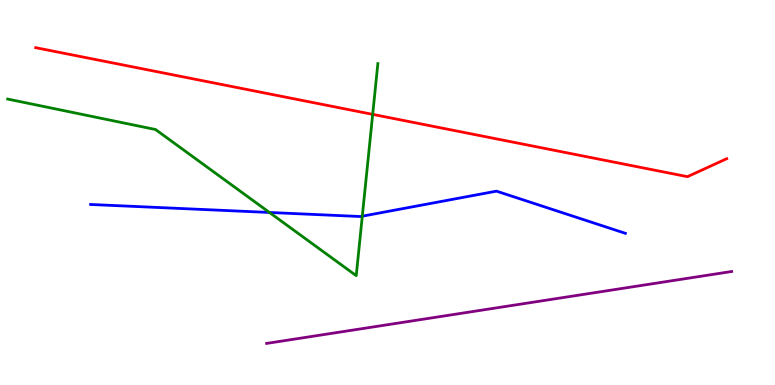[{'lines': ['blue', 'red'], 'intersections': []}, {'lines': ['green', 'red'], 'intersections': [{'x': 4.81, 'y': 7.03}]}, {'lines': ['purple', 'red'], 'intersections': []}, {'lines': ['blue', 'green'], 'intersections': [{'x': 3.48, 'y': 4.48}, {'x': 4.67, 'y': 4.38}]}, {'lines': ['blue', 'purple'], 'intersections': []}, {'lines': ['green', 'purple'], 'intersections': []}]